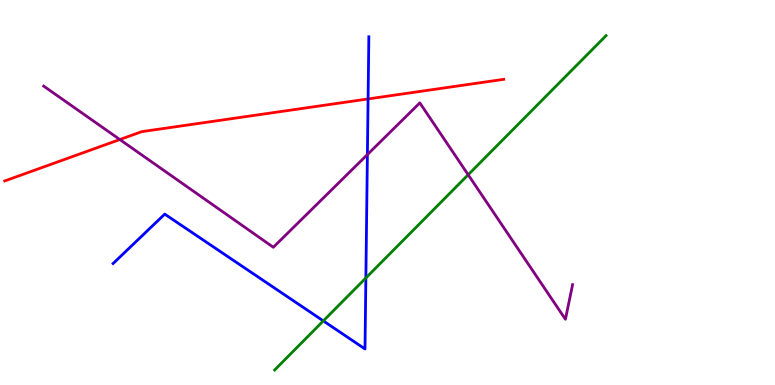[{'lines': ['blue', 'red'], 'intersections': [{'x': 4.75, 'y': 7.43}]}, {'lines': ['green', 'red'], 'intersections': []}, {'lines': ['purple', 'red'], 'intersections': [{'x': 1.55, 'y': 6.38}]}, {'lines': ['blue', 'green'], 'intersections': [{'x': 4.17, 'y': 1.67}, {'x': 4.72, 'y': 2.78}]}, {'lines': ['blue', 'purple'], 'intersections': [{'x': 4.74, 'y': 5.99}]}, {'lines': ['green', 'purple'], 'intersections': [{'x': 6.04, 'y': 5.46}]}]